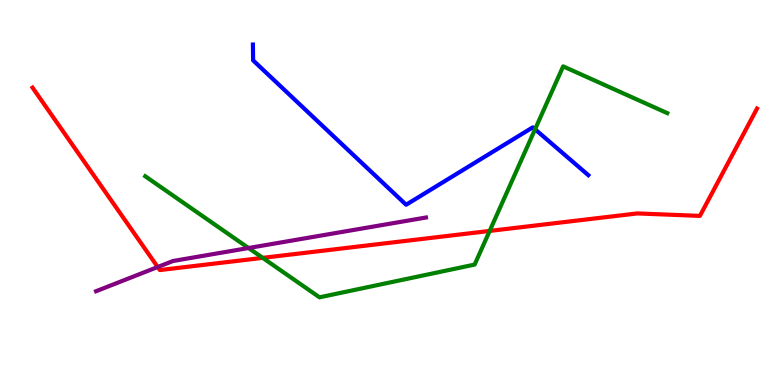[{'lines': ['blue', 'red'], 'intersections': []}, {'lines': ['green', 'red'], 'intersections': [{'x': 3.39, 'y': 3.3}, {'x': 6.32, 'y': 4.0}]}, {'lines': ['purple', 'red'], 'intersections': [{'x': 2.03, 'y': 3.06}]}, {'lines': ['blue', 'green'], 'intersections': [{'x': 6.9, 'y': 6.64}]}, {'lines': ['blue', 'purple'], 'intersections': []}, {'lines': ['green', 'purple'], 'intersections': [{'x': 3.21, 'y': 3.56}]}]